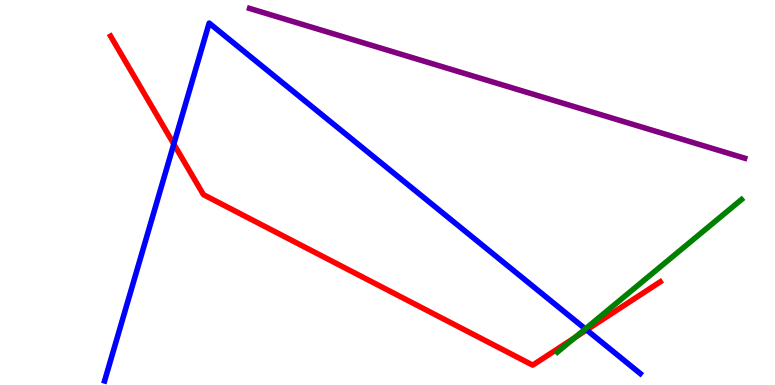[{'lines': ['blue', 'red'], 'intersections': [{'x': 2.24, 'y': 6.26}, {'x': 7.57, 'y': 1.43}]}, {'lines': ['green', 'red'], 'intersections': [{'x': 7.42, 'y': 1.23}]}, {'lines': ['purple', 'red'], 'intersections': []}, {'lines': ['blue', 'green'], 'intersections': [{'x': 7.55, 'y': 1.46}]}, {'lines': ['blue', 'purple'], 'intersections': []}, {'lines': ['green', 'purple'], 'intersections': []}]